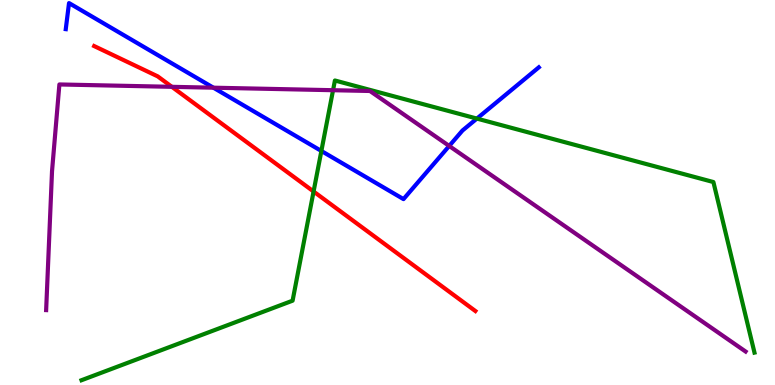[{'lines': ['blue', 'red'], 'intersections': []}, {'lines': ['green', 'red'], 'intersections': [{'x': 4.05, 'y': 5.03}]}, {'lines': ['purple', 'red'], 'intersections': [{'x': 2.22, 'y': 7.74}]}, {'lines': ['blue', 'green'], 'intersections': [{'x': 4.15, 'y': 6.08}, {'x': 6.15, 'y': 6.92}]}, {'lines': ['blue', 'purple'], 'intersections': [{'x': 2.75, 'y': 7.72}, {'x': 5.8, 'y': 6.21}]}, {'lines': ['green', 'purple'], 'intersections': [{'x': 4.3, 'y': 7.66}]}]